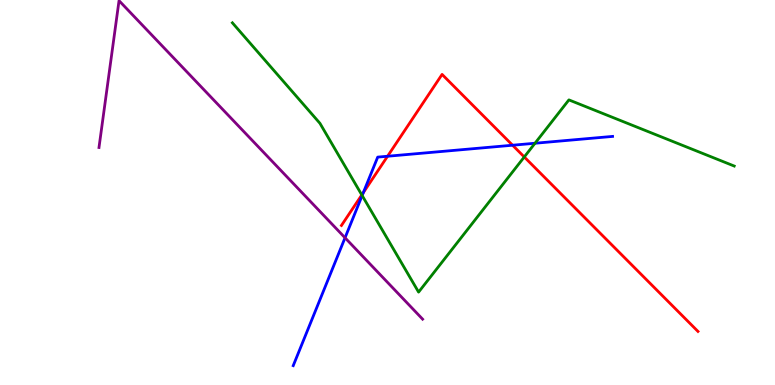[{'lines': ['blue', 'red'], 'intersections': [{'x': 4.69, 'y': 5.0}, {'x': 5.0, 'y': 5.94}, {'x': 6.61, 'y': 6.23}]}, {'lines': ['green', 'red'], 'intersections': [{'x': 4.67, 'y': 4.94}, {'x': 6.76, 'y': 5.92}]}, {'lines': ['purple', 'red'], 'intersections': []}, {'lines': ['blue', 'green'], 'intersections': [{'x': 4.67, 'y': 4.92}, {'x': 6.9, 'y': 6.28}]}, {'lines': ['blue', 'purple'], 'intersections': [{'x': 4.45, 'y': 3.82}]}, {'lines': ['green', 'purple'], 'intersections': []}]